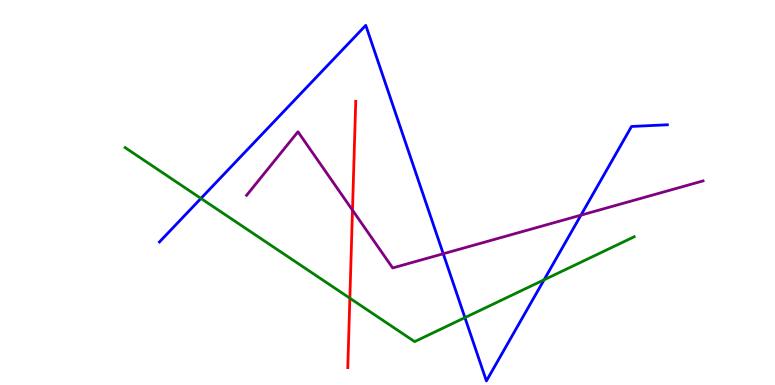[{'lines': ['blue', 'red'], 'intersections': []}, {'lines': ['green', 'red'], 'intersections': [{'x': 4.51, 'y': 2.25}]}, {'lines': ['purple', 'red'], 'intersections': [{'x': 4.55, 'y': 4.54}]}, {'lines': ['blue', 'green'], 'intersections': [{'x': 2.59, 'y': 4.85}, {'x': 6.0, 'y': 1.75}, {'x': 7.02, 'y': 2.73}]}, {'lines': ['blue', 'purple'], 'intersections': [{'x': 5.72, 'y': 3.41}, {'x': 7.5, 'y': 4.41}]}, {'lines': ['green', 'purple'], 'intersections': []}]